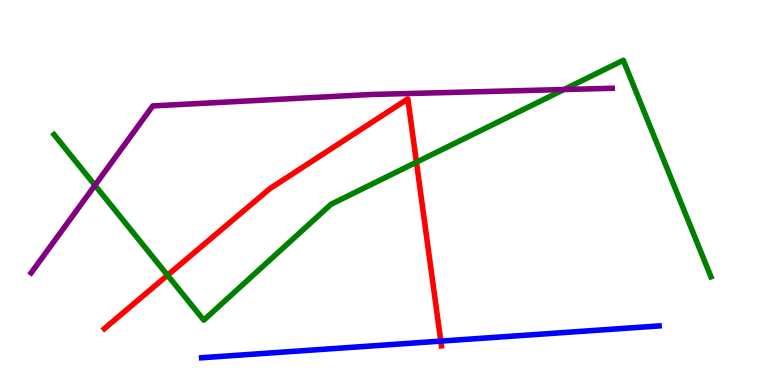[{'lines': ['blue', 'red'], 'intersections': [{'x': 5.69, 'y': 1.14}]}, {'lines': ['green', 'red'], 'intersections': [{'x': 2.16, 'y': 2.85}, {'x': 5.37, 'y': 5.79}]}, {'lines': ['purple', 'red'], 'intersections': []}, {'lines': ['blue', 'green'], 'intersections': []}, {'lines': ['blue', 'purple'], 'intersections': []}, {'lines': ['green', 'purple'], 'intersections': [{'x': 1.23, 'y': 5.19}, {'x': 7.28, 'y': 7.67}]}]